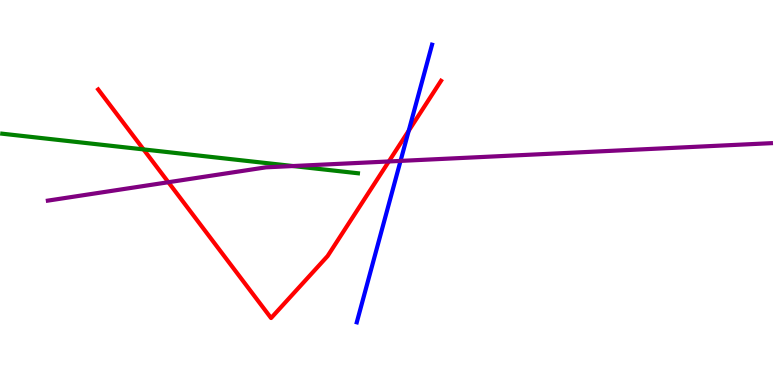[{'lines': ['blue', 'red'], 'intersections': [{'x': 5.27, 'y': 6.6}]}, {'lines': ['green', 'red'], 'intersections': [{'x': 1.85, 'y': 6.12}]}, {'lines': ['purple', 'red'], 'intersections': [{'x': 2.17, 'y': 5.27}, {'x': 5.02, 'y': 5.81}]}, {'lines': ['blue', 'green'], 'intersections': []}, {'lines': ['blue', 'purple'], 'intersections': [{'x': 5.17, 'y': 5.82}]}, {'lines': ['green', 'purple'], 'intersections': [{'x': 3.78, 'y': 5.69}]}]